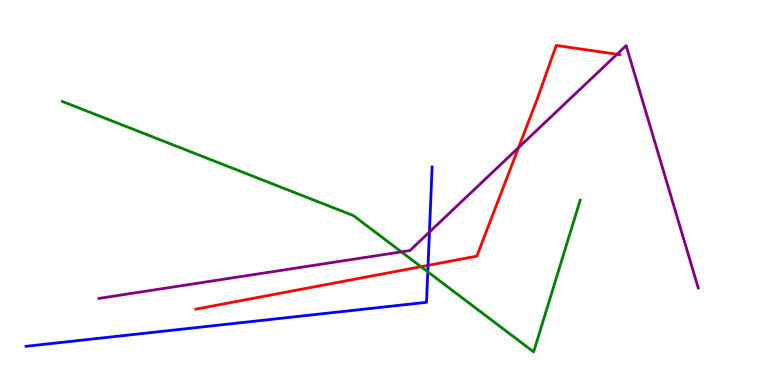[{'lines': ['blue', 'red'], 'intersections': [{'x': 5.52, 'y': 3.11}]}, {'lines': ['green', 'red'], 'intersections': [{'x': 5.43, 'y': 3.07}]}, {'lines': ['purple', 'red'], 'intersections': [{'x': 6.69, 'y': 6.17}, {'x': 7.96, 'y': 8.59}]}, {'lines': ['blue', 'green'], 'intersections': [{'x': 5.52, 'y': 2.94}]}, {'lines': ['blue', 'purple'], 'intersections': [{'x': 5.54, 'y': 3.97}]}, {'lines': ['green', 'purple'], 'intersections': [{'x': 5.18, 'y': 3.46}]}]